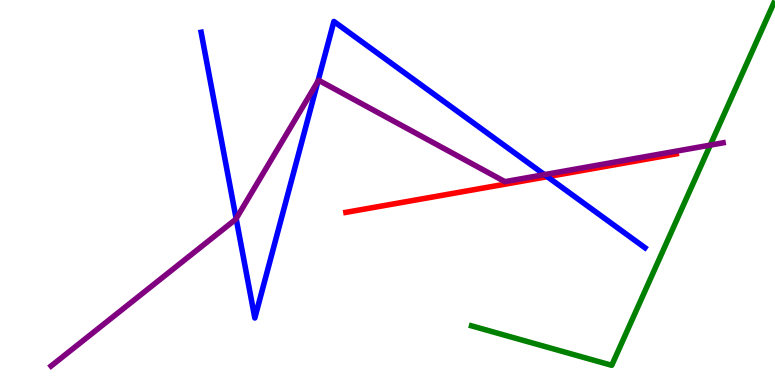[{'lines': ['blue', 'red'], 'intersections': [{'x': 7.06, 'y': 5.41}]}, {'lines': ['green', 'red'], 'intersections': []}, {'lines': ['purple', 'red'], 'intersections': []}, {'lines': ['blue', 'green'], 'intersections': []}, {'lines': ['blue', 'purple'], 'intersections': [{'x': 3.05, 'y': 4.32}, {'x': 4.1, 'y': 7.89}, {'x': 7.03, 'y': 5.46}]}, {'lines': ['green', 'purple'], 'intersections': [{'x': 9.16, 'y': 6.23}]}]